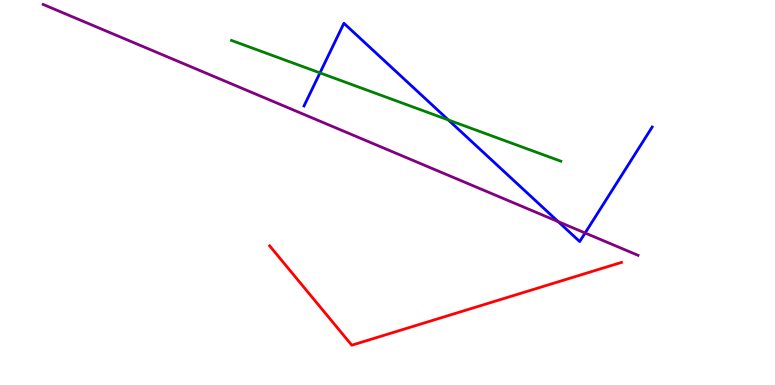[{'lines': ['blue', 'red'], 'intersections': []}, {'lines': ['green', 'red'], 'intersections': []}, {'lines': ['purple', 'red'], 'intersections': []}, {'lines': ['blue', 'green'], 'intersections': [{'x': 4.13, 'y': 8.11}, {'x': 5.78, 'y': 6.88}]}, {'lines': ['blue', 'purple'], 'intersections': [{'x': 7.2, 'y': 4.24}, {'x': 7.55, 'y': 3.95}]}, {'lines': ['green', 'purple'], 'intersections': []}]